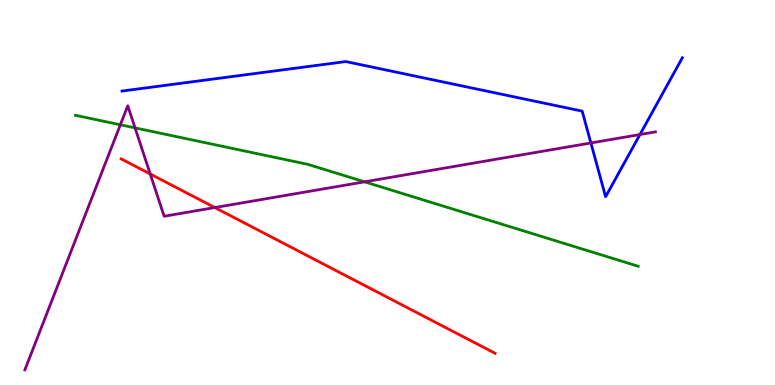[{'lines': ['blue', 'red'], 'intersections': []}, {'lines': ['green', 'red'], 'intersections': []}, {'lines': ['purple', 'red'], 'intersections': [{'x': 1.94, 'y': 5.48}, {'x': 2.77, 'y': 4.61}]}, {'lines': ['blue', 'green'], 'intersections': []}, {'lines': ['blue', 'purple'], 'intersections': [{'x': 7.62, 'y': 6.29}, {'x': 8.26, 'y': 6.51}]}, {'lines': ['green', 'purple'], 'intersections': [{'x': 1.55, 'y': 6.76}, {'x': 1.74, 'y': 6.68}, {'x': 4.7, 'y': 5.28}]}]